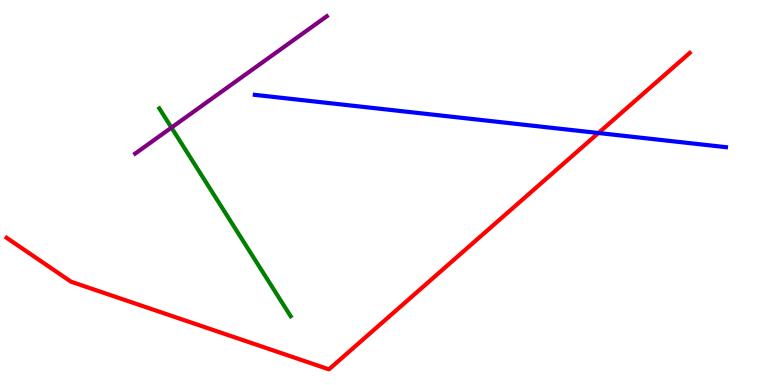[{'lines': ['blue', 'red'], 'intersections': [{'x': 7.72, 'y': 6.55}]}, {'lines': ['green', 'red'], 'intersections': []}, {'lines': ['purple', 'red'], 'intersections': []}, {'lines': ['blue', 'green'], 'intersections': []}, {'lines': ['blue', 'purple'], 'intersections': []}, {'lines': ['green', 'purple'], 'intersections': [{'x': 2.21, 'y': 6.69}]}]